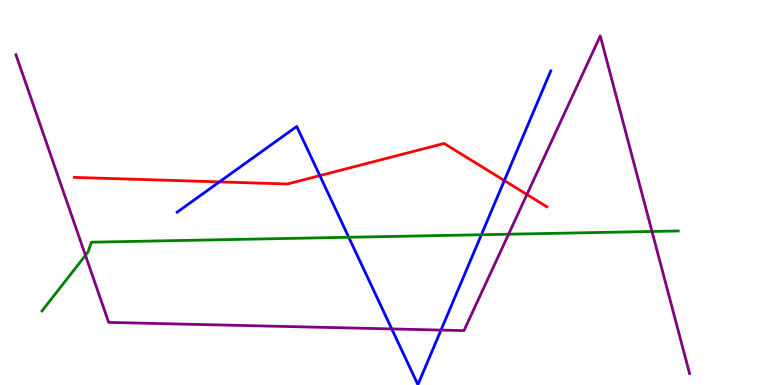[{'lines': ['blue', 'red'], 'intersections': [{'x': 2.83, 'y': 5.28}, {'x': 4.13, 'y': 5.44}, {'x': 6.51, 'y': 5.31}]}, {'lines': ['green', 'red'], 'intersections': []}, {'lines': ['purple', 'red'], 'intersections': [{'x': 6.8, 'y': 4.95}]}, {'lines': ['blue', 'green'], 'intersections': [{'x': 4.5, 'y': 3.84}, {'x': 6.21, 'y': 3.9}]}, {'lines': ['blue', 'purple'], 'intersections': [{'x': 5.05, 'y': 1.46}, {'x': 5.69, 'y': 1.43}]}, {'lines': ['green', 'purple'], 'intersections': [{'x': 1.1, 'y': 3.37}, {'x': 6.56, 'y': 3.92}, {'x': 8.41, 'y': 3.99}]}]